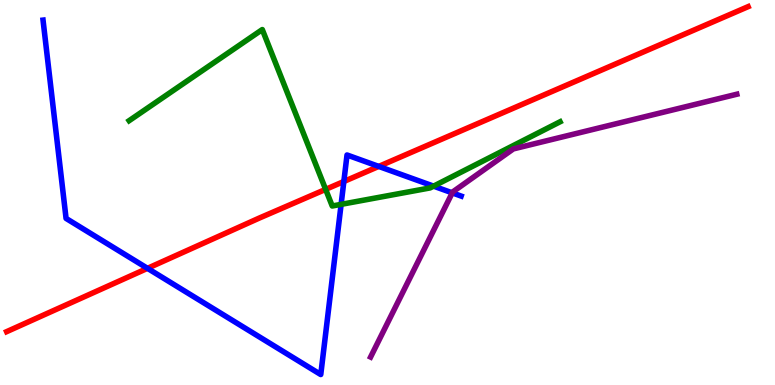[{'lines': ['blue', 'red'], 'intersections': [{'x': 1.9, 'y': 3.03}, {'x': 4.44, 'y': 5.29}, {'x': 4.89, 'y': 5.68}]}, {'lines': ['green', 'red'], 'intersections': [{'x': 4.2, 'y': 5.08}]}, {'lines': ['purple', 'red'], 'intersections': []}, {'lines': ['blue', 'green'], 'intersections': [{'x': 4.4, 'y': 4.69}, {'x': 5.59, 'y': 5.17}]}, {'lines': ['blue', 'purple'], 'intersections': [{'x': 5.84, 'y': 4.99}]}, {'lines': ['green', 'purple'], 'intersections': []}]